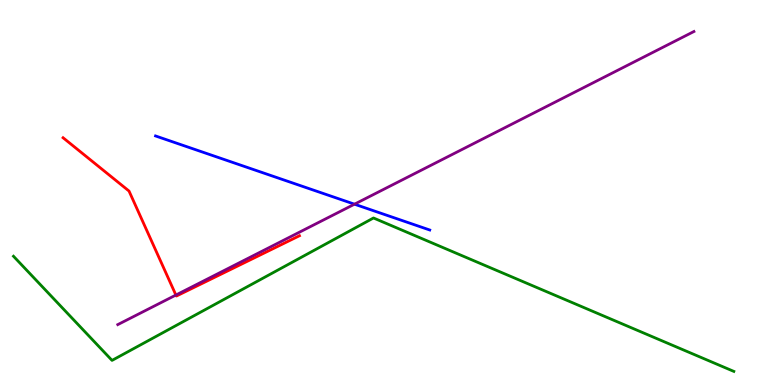[{'lines': ['blue', 'red'], 'intersections': []}, {'lines': ['green', 'red'], 'intersections': []}, {'lines': ['purple', 'red'], 'intersections': [{'x': 2.27, 'y': 2.34}]}, {'lines': ['blue', 'green'], 'intersections': []}, {'lines': ['blue', 'purple'], 'intersections': [{'x': 4.57, 'y': 4.7}]}, {'lines': ['green', 'purple'], 'intersections': []}]